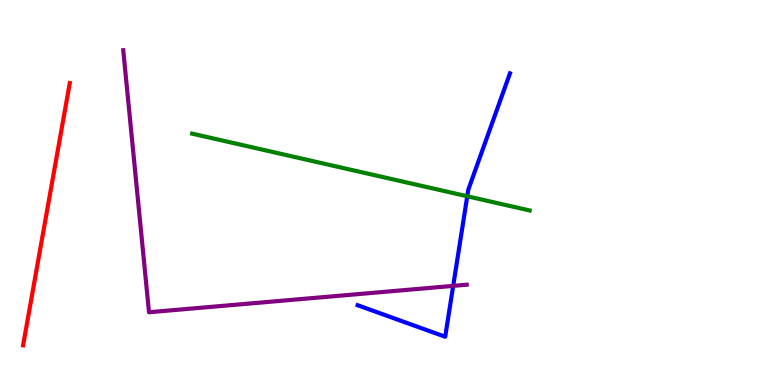[{'lines': ['blue', 'red'], 'intersections': []}, {'lines': ['green', 'red'], 'intersections': []}, {'lines': ['purple', 'red'], 'intersections': []}, {'lines': ['blue', 'green'], 'intersections': [{'x': 6.03, 'y': 4.9}]}, {'lines': ['blue', 'purple'], 'intersections': [{'x': 5.85, 'y': 2.57}]}, {'lines': ['green', 'purple'], 'intersections': []}]